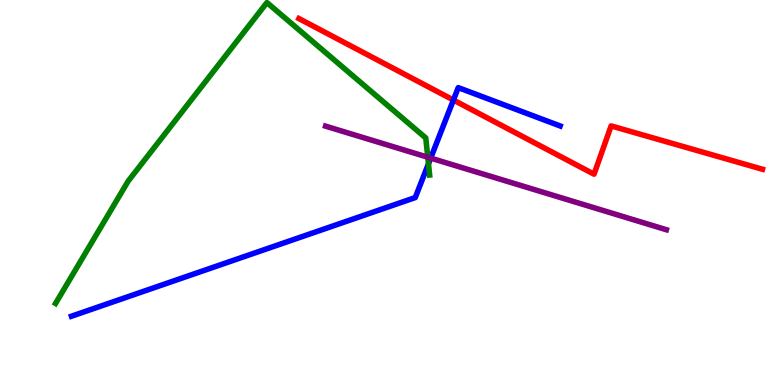[{'lines': ['blue', 'red'], 'intersections': [{'x': 5.85, 'y': 7.4}]}, {'lines': ['green', 'red'], 'intersections': []}, {'lines': ['purple', 'red'], 'intersections': []}, {'lines': ['blue', 'green'], 'intersections': [{'x': 5.53, 'y': 5.75}]}, {'lines': ['blue', 'purple'], 'intersections': [{'x': 5.56, 'y': 5.89}]}, {'lines': ['green', 'purple'], 'intersections': [{'x': 5.52, 'y': 5.92}]}]